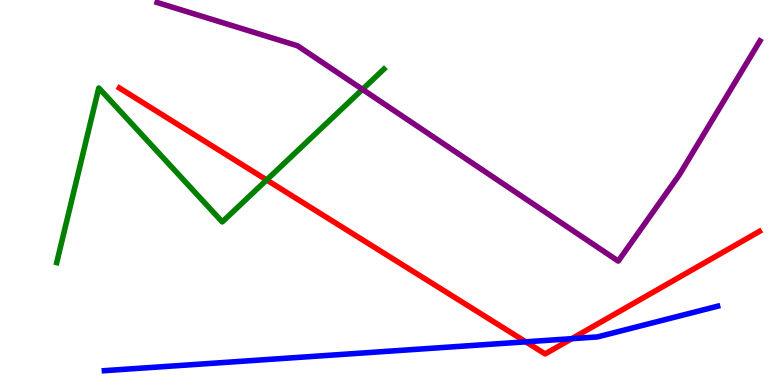[{'lines': ['blue', 'red'], 'intersections': [{'x': 6.78, 'y': 1.12}, {'x': 7.38, 'y': 1.2}]}, {'lines': ['green', 'red'], 'intersections': [{'x': 3.44, 'y': 5.33}]}, {'lines': ['purple', 'red'], 'intersections': []}, {'lines': ['blue', 'green'], 'intersections': []}, {'lines': ['blue', 'purple'], 'intersections': []}, {'lines': ['green', 'purple'], 'intersections': [{'x': 4.68, 'y': 7.68}]}]